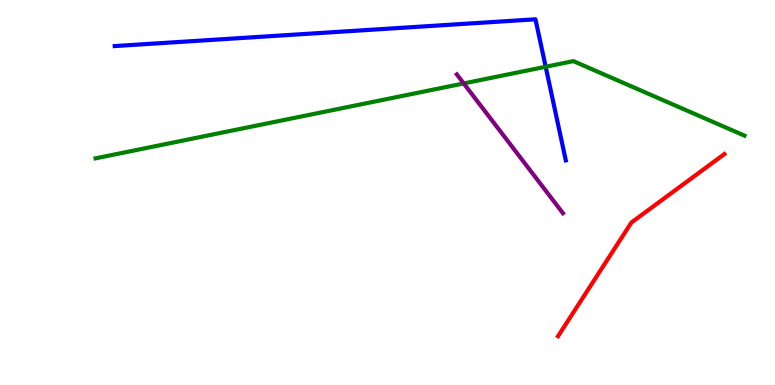[{'lines': ['blue', 'red'], 'intersections': []}, {'lines': ['green', 'red'], 'intersections': []}, {'lines': ['purple', 'red'], 'intersections': []}, {'lines': ['blue', 'green'], 'intersections': [{'x': 7.04, 'y': 8.27}]}, {'lines': ['blue', 'purple'], 'intersections': []}, {'lines': ['green', 'purple'], 'intersections': [{'x': 5.98, 'y': 7.83}]}]